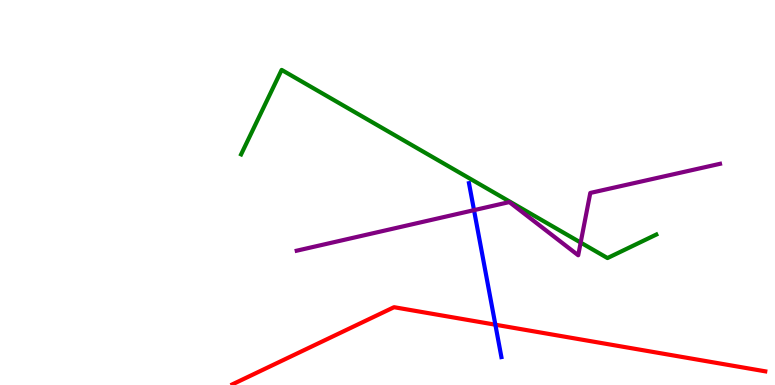[{'lines': ['blue', 'red'], 'intersections': [{'x': 6.39, 'y': 1.57}]}, {'lines': ['green', 'red'], 'intersections': []}, {'lines': ['purple', 'red'], 'intersections': []}, {'lines': ['blue', 'green'], 'intersections': []}, {'lines': ['blue', 'purple'], 'intersections': [{'x': 6.12, 'y': 4.54}]}, {'lines': ['green', 'purple'], 'intersections': [{'x': 7.49, 'y': 3.7}]}]